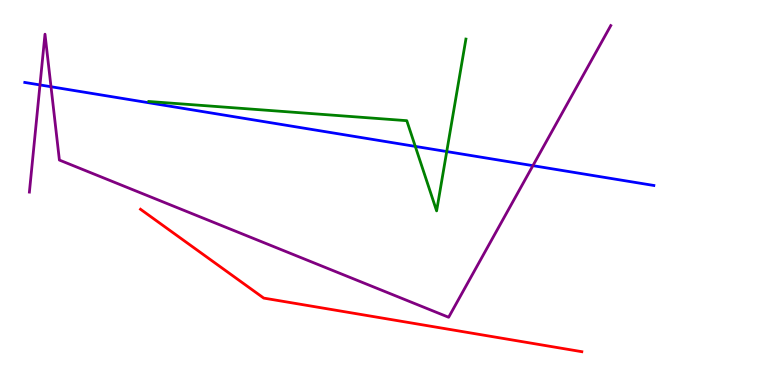[{'lines': ['blue', 'red'], 'intersections': []}, {'lines': ['green', 'red'], 'intersections': []}, {'lines': ['purple', 'red'], 'intersections': []}, {'lines': ['blue', 'green'], 'intersections': [{'x': 5.36, 'y': 6.2}, {'x': 5.76, 'y': 6.06}]}, {'lines': ['blue', 'purple'], 'intersections': [{'x': 0.516, 'y': 7.79}, {'x': 0.658, 'y': 7.75}, {'x': 6.88, 'y': 5.7}]}, {'lines': ['green', 'purple'], 'intersections': []}]